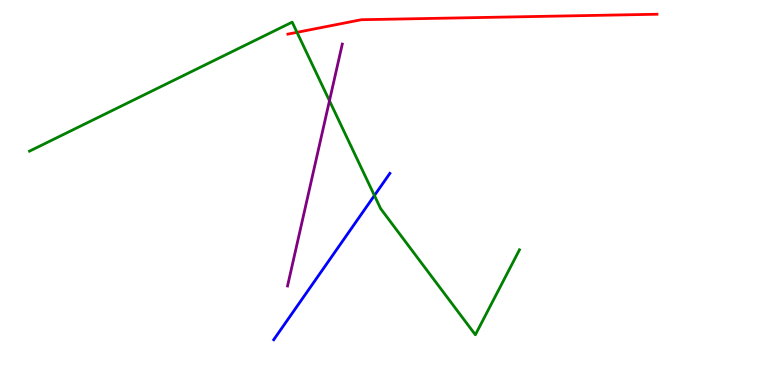[{'lines': ['blue', 'red'], 'intersections': []}, {'lines': ['green', 'red'], 'intersections': [{'x': 3.83, 'y': 9.16}]}, {'lines': ['purple', 'red'], 'intersections': []}, {'lines': ['blue', 'green'], 'intersections': [{'x': 4.83, 'y': 4.92}]}, {'lines': ['blue', 'purple'], 'intersections': []}, {'lines': ['green', 'purple'], 'intersections': [{'x': 4.25, 'y': 7.38}]}]